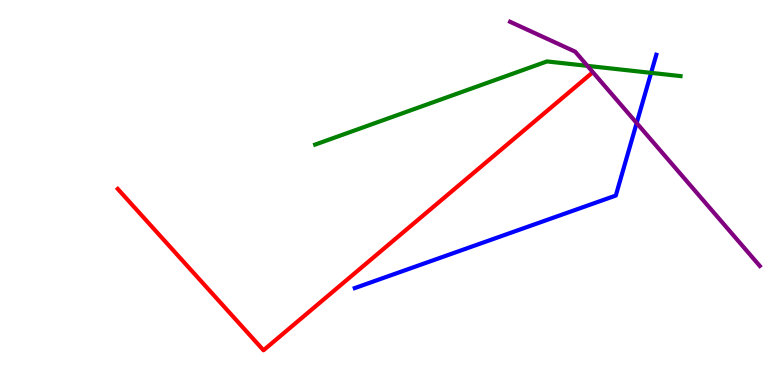[{'lines': ['blue', 'red'], 'intersections': []}, {'lines': ['green', 'red'], 'intersections': []}, {'lines': ['purple', 'red'], 'intersections': []}, {'lines': ['blue', 'green'], 'intersections': [{'x': 8.4, 'y': 8.11}]}, {'lines': ['blue', 'purple'], 'intersections': [{'x': 8.22, 'y': 6.8}]}, {'lines': ['green', 'purple'], 'intersections': [{'x': 7.58, 'y': 8.29}]}]